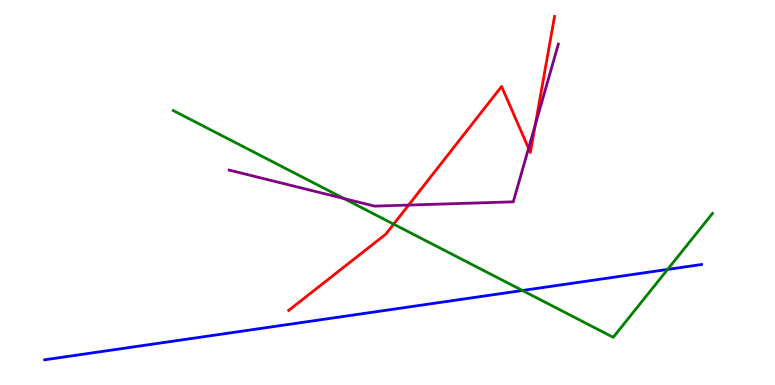[{'lines': ['blue', 'red'], 'intersections': []}, {'lines': ['green', 'red'], 'intersections': [{'x': 5.08, 'y': 4.18}]}, {'lines': ['purple', 'red'], 'intersections': [{'x': 5.27, 'y': 4.67}, {'x': 6.82, 'y': 6.15}, {'x': 6.91, 'y': 6.76}]}, {'lines': ['blue', 'green'], 'intersections': [{'x': 6.74, 'y': 2.45}, {'x': 8.61, 'y': 3.0}]}, {'lines': ['blue', 'purple'], 'intersections': []}, {'lines': ['green', 'purple'], 'intersections': [{'x': 4.44, 'y': 4.84}]}]